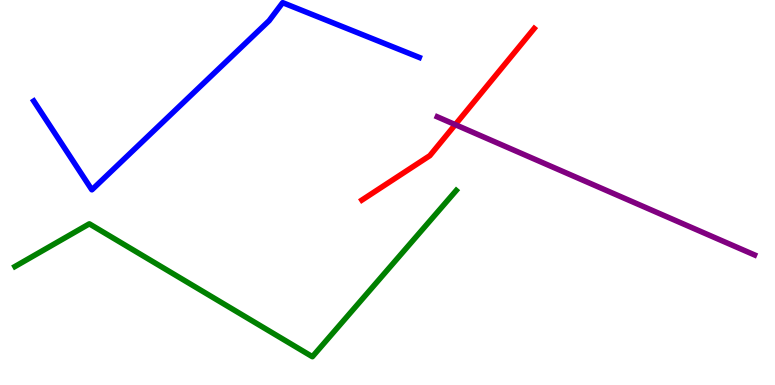[{'lines': ['blue', 'red'], 'intersections': []}, {'lines': ['green', 'red'], 'intersections': []}, {'lines': ['purple', 'red'], 'intersections': [{'x': 5.87, 'y': 6.76}]}, {'lines': ['blue', 'green'], 'intersections': []}, {'lines': ['blue', 'purple'], 'intersections': []}, {'lines': ['green', 'purple'], 'intersections': []}]